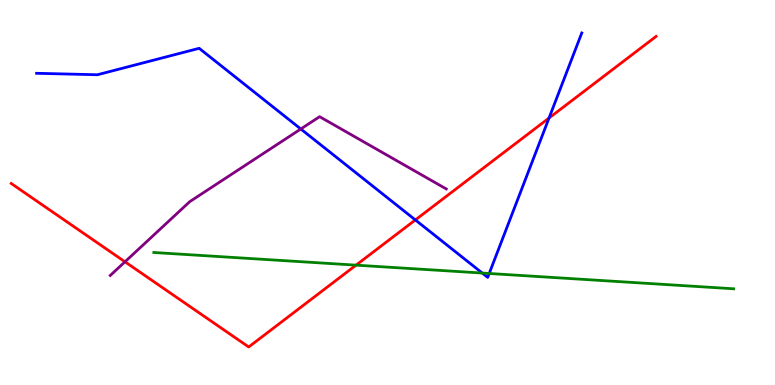[{'lines': ['blue', 'red'], 'intersections': [{'x': 5.36, 'y': 4.29}, {'x': 7.08, 'y': 6.93}]}, {'lines': ['green', 'red'], 'intersections': [{'x': 4.59, 'y': 3.11}]}, {'lines': ['purple', 'red'], 'intersections': [{'x': 1.61, 'y': 3.2}]}, {'lines': ['blue', 'green'], 'intersections': [{'x': 6.22, 'y': 2.91}, {'x': 6.31, 'y': 2.9}]}, {'lines': ['blue', 'purple'], 'intersections': [{'x': 3.88, 'y': 6.65}]}, {'lines': ['green', 'purple'], 'intersections': []}]